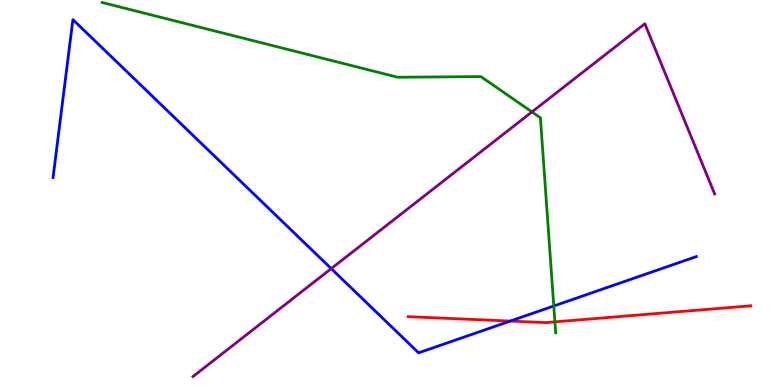[{'lines': ['blue', 'red'], 'intersections': [{'x': 6.58, 'y': 1.66}]}, {'lines': ['green', 'red'], 'intersections': [{'x': 7.16, 'y': 1.64}]}, {'lines': ['purple', 'red'], 'intersections': []}, {'lines': ['blue', 'green'], 'intersections': [{'x': 7.15, 'y': 2.05}]}, {'lines': ['blue', 'purple'], 'intersections': [{'x': 4.27, 'y': 3.02}]}, {'lines': ['green', 'purple'], 'intersections': [{'x': 6.86, 'y': 7.09}]}]